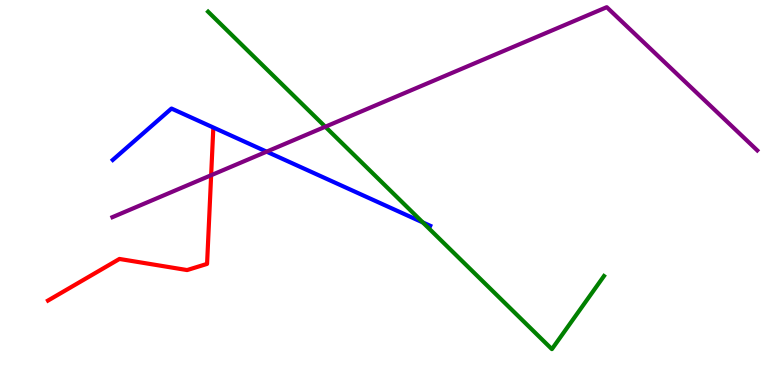[{'lines': ['blue', 'red'], 'intersections': []}, {'lines': ['green', 'red'], 'intersections': []}, {'lines': ['purple', 'red'], 'intersections': [{'x': 2.72, 'y': 5.45}]}, {'lines': ['blue', 'green'], 'intersections': [{'x': 5.46, 'y': 4.22}]}, {'lines': ['blue', 'purple'], 'intersections': [{'x': 3.44, 'y': 6.06}]}, {'lines': ['green', 'purple'], 'intersections': [{'x': 4.2, 'y': 6.71}]}]